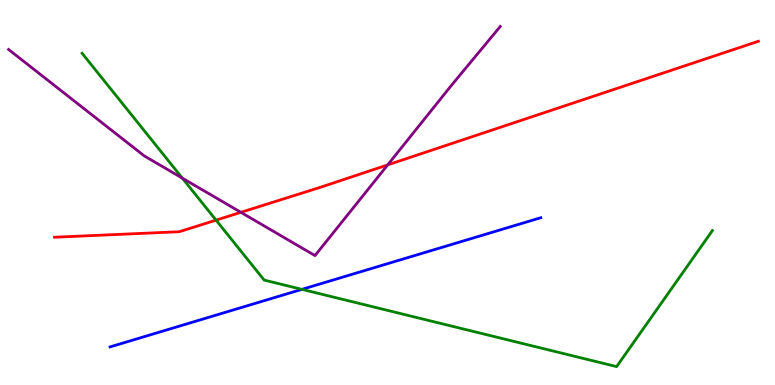[{'lines': ['blue', 'red'], 'intersections': []}, {'lines': ['green', 'red'], 'intersections': [{'x': 2.79, 'y': 4.28}]}, {'lines': ['purple', 'red'], 'intersections': [{'x': 3.11, 'y': 4.49}, {'x': 5.0, 'y': 5.72}]}, {'lines': ['blue', 'green'], 'intersections': [{'x': 3.9, 'y': 2.48}]}, {'lines': ['blue', 'purple'], 'intersections': []}, {'lines': ['green', 'purple'], 'intersections': [{'x': 2.35, 'y': 5.37}]}]